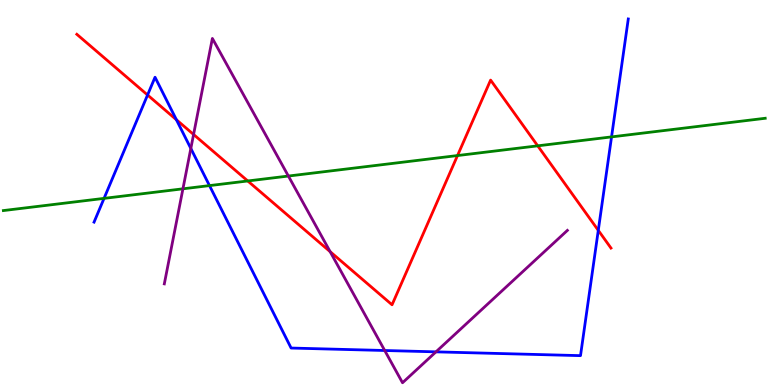[{'lines': ['blue', 'red'], 'intersections': [{'x': 1.9, 'y': 7.53}, {'x': 2.28, 'y': 6.89}, {'x': 7.72, 'y': 4.02}]}, {'lines': ['green', 'red'], 'intersections': [{'x': 3.2, 'y': 5.3}, {'x': 5.9, 'y': 5.96}, {'x': 6.94, 'y': 6.21}]}, {'lines': ['purple', 'red'], 'intersections': [{'x': 2.5, 'y': 6.51}, {'x': 4.26, 'y': 3.46}]}, {'lines': ['blue', 'green'], 'intersections': [{'x': 1.34, 'y': 4.85}, {'x': 2.7, 'y': 5.18}, {'x': 7.89, 'y': 6.44}]}, {'lines': ['blue', 'purple'], 'intersections': [{'x': 2.46, 'y': 6.14}, {'x': 4.96, 'y': 0.896}, {'x': 5.63, 'y': 0.861}]}, {'lines': ['green', 'purple'], 'intersections': [{'x': 2.36, 'y': 5.1}, {'x': 3.72, 'y': 5.43}]}]